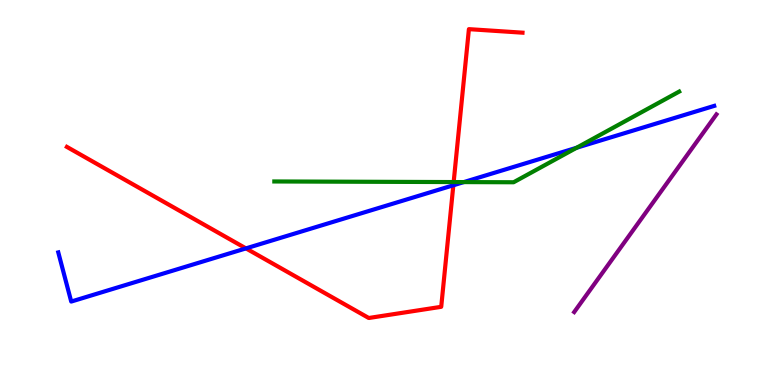[{'lines': ['blue', 'red'], 'intersections': [{'x': 3.17, 'y': 3.55}, {'x': 5.85, 'y': 5.19}]}, {'lines': ['green', 'red'], 'intersections': [{'x': 5.85, 'y': 5.27}]}, {'lines': ['purple', 'red'], 'intersections': []}, {'lines': ['blue', 'green'], 'intersections': [{'x': 5.98, 'y': 5.27}, {'x': 7.44, 'y': 6.16}]}, {'lines': ['blue', 'purple'], 'intersections': []}, {'lines': ['green', 'purple'], 'intersections': []}]